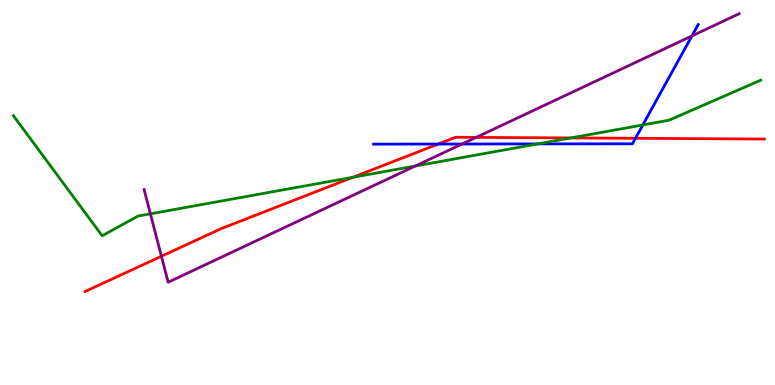[{'lines': ['blue', 'red'], 'intersections': [{'x': 5.65, 'y': 6.26}, {'x': 8.2, 'y': 6.41}]}, {'lines': ['green', 'red'], 'intersections': [{'x': 4.55, 'y': 5.4}, {'x': 7.37, 'y': 6.42}]}, {'lines': ['purple', 'red'], 'intersections': [{'x': 2.08, 'y': 3.34}, {'x': 6.14, 'y': 6.43}]}, {'lines': ['blue', 'green'], 'intersections': [{'x': 6.94, 'y': 6.26}, {'x': 8.29, 'y': 6.75}]}, {'lines': ['blue', 'purple'], 'intersections': [{'x': 5.96, 'y': 6.26}, {'x': 8.93, 'y': 9.07}]}, {'lines': ['green', 'purple'], 'intersections': [{'x': 1.94, 'y': 4.45}, {'x': 5.36, 'y': 5.69}]}]